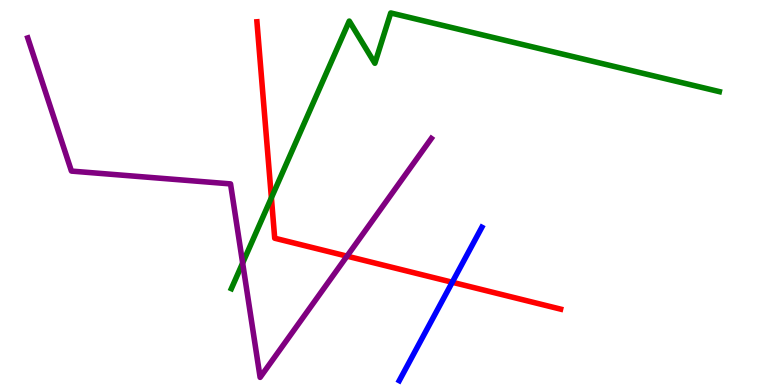[{'lines': ['blue', 'red'], 'intersections': [{'x': 5.84, 'y': 2.67}]}, {'lines': ['green', 'red'], 'intersections': [{'x': 3.5, 'y': 4.86}]}, {'lines': ['purple', 'red'], 'intersections': [{'x': 4.48, 'y': 3.35}]}, {'lines': ['blue', 'green'], 'intersections': []}, {'lines': ['blue', 'purple'], 'intersections': []}, {'lines': ['green', 'purple'], 'intersections': [{'x': 3.13, 'y': 3.17}]}]